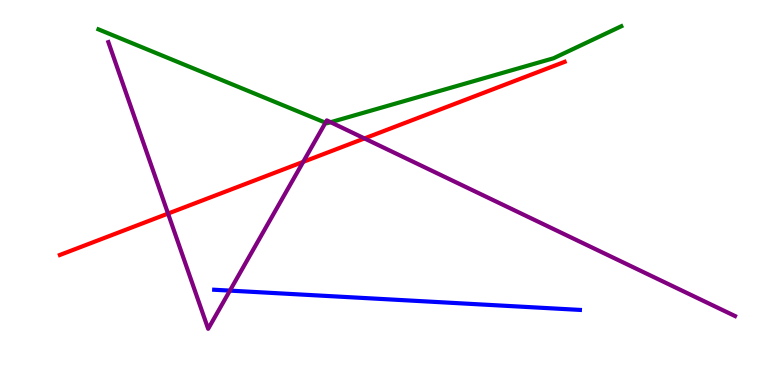[{'lines': ['blue', 'red'], 'intersections': []}, {'lines': ['green', 'red'], 'intersections': []}, {'lines': ['purple', 'red'], 'intersections': [{'x': 2.17, 'y': 4.45}, {'x': 3.91, 'y': 5.8}, {'x': 4.7, 'y': 6.4}]}, {'lines': ['blue', 'green'], 'intersections': []}, {'lines': ['blue', 'purple'], 'intersections': [{'x': 2.97, 'y': 2.45}]}, {'lines': ['green', 'purple'], 'intersections': [{'x': 4.2, 'y': 6.81}, {'x': 4.27, 'y': 6.83}]}]